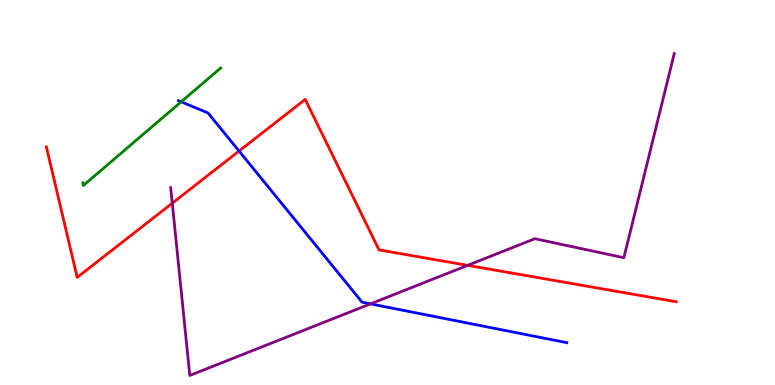[{'lines': ['blue', 'red'], 'intersections': [{'x': 3.08, 'y': 6.08}]}, {'lines': ['green', 'red'], 'intersections': []}, {'lines': ['purple', 'red'], 'intersections': [{'x': 2.22, 'y': 4.72}, {'x': 6.03, 'y': 3.11}]}, {'lines': ['blue', 'green'], 'intersections': [{'x': 2.34, 'y': 7.36}]}, {'lines': ['blue', 'purple'], 'intersections': [{'x': 4.78, 'y': 2.11}]}, {'lines': ['green', 'purple'], 'intersections': []}]